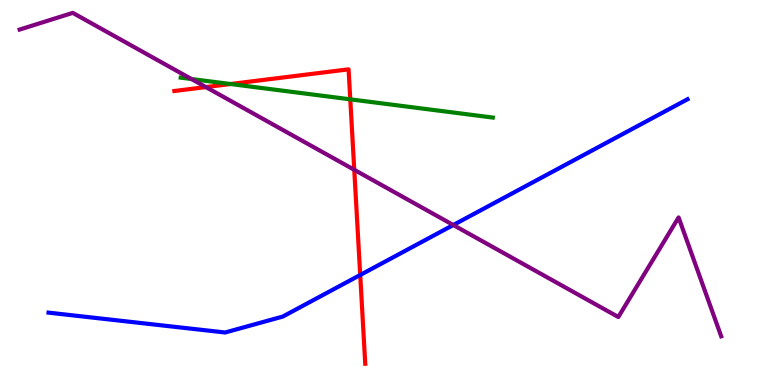[{'lines': ['blue', 'red'], 'intersections': [{'x': 4.65, 'y': 2.86}]}, {'lines': ['green', 'red'], 'intersections': [{'x': 2.97, 'y': 7.82}, {'x': 4.52, 'y': 7.42}]}, {'lines': ['purple', 'red'], 'intersections': [{'x': 2.66, 'y': 7.74}, {'x': 4.57, 'y': 5.59}]}, {'lines': ['blue', 'green'], 'intersections': []}, {'lines': ['blue', 'purple'], 'intersections': [{'x': 5.85, 'y': 4.16}]}, {'lines': ['green', 'purple'], 'intersections': [{'x': 2.47, 'y': 7.95}]}]